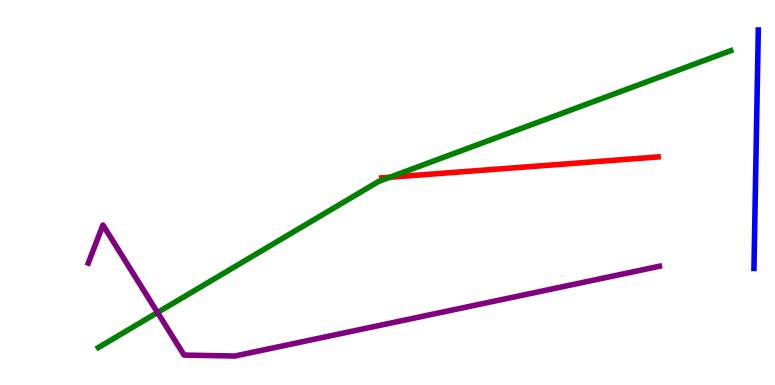[{'lines': ['blue', 'red'], 'intersections': []}, {'lines': ['green', 'red'], 'intersections': [{'x': 5.03, 'y': 5.4}]}, {'lines': ['purple', 'red'], 'intersections': []}, {'lines': ['blue', 'green'], 'intersections': []}, {'lines': ['blue', 'purple'], 'intersections': []}, {'lines': ['green', 'purple'], 'intersections': [{'x': 2.03, 'y': 1.88}]}]